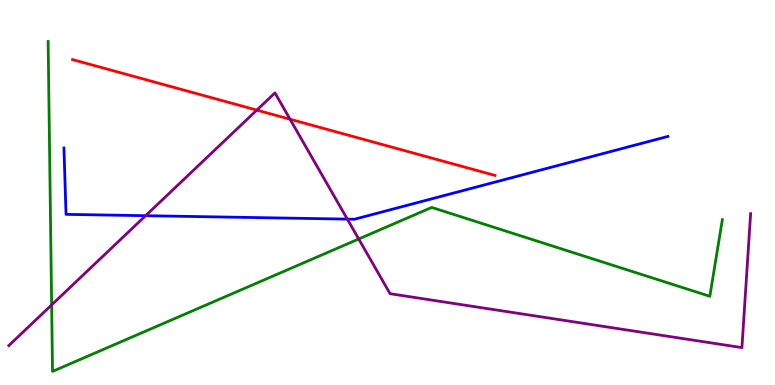[{'lines': ['blue', 'red'], 'intersections': []}, {'lines': ['green', 'red'], 'intersections': []}, {'lines': ['purple', 'red'], 'intersections': [{'x': 3.31, 'y': 7.14}, {'x': 3.74, 'y': 6.9}]}, {'lines': ['blue', 'green'], 'intersections': []}, {'lines': ['blue', 'purple'], 'intersections': [{'x': 1.88, 'y': 4.4}, {'x': 4.48, 'y': 4.31}]}, {'lines': ['green', 'purple'], 'intersections': [{'x': 0.666, 'y': 2.08}, {'x': 4.63, 'y': 3.79}]}]